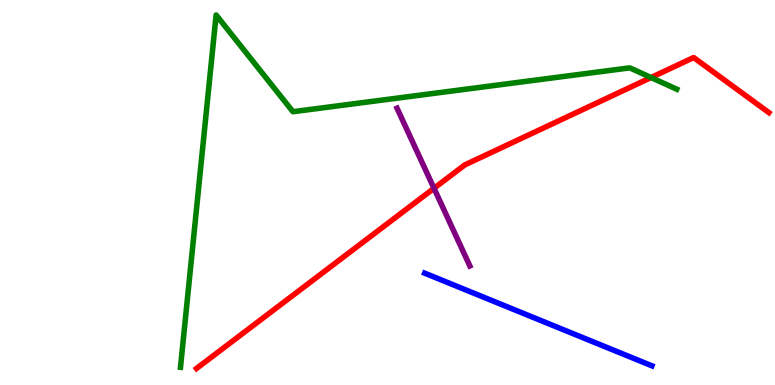[{'lines': ['blue', 'red'], 'intersections': []}, {'lines': ['green', 'red'], 'intersections': [{'x': 8.4, 'y': 7.99}]}, {'lines': ['purple', 'red'], 'intersections': [{'x': 5.6, 'y': 5.11}]}, {'lines': ['blue', 'green'], 'intersections': []}, {'lines': ['blue', 'purple'], 'intersections': []}, {'lines': ['green', 'purple'], 'intersections': []}]